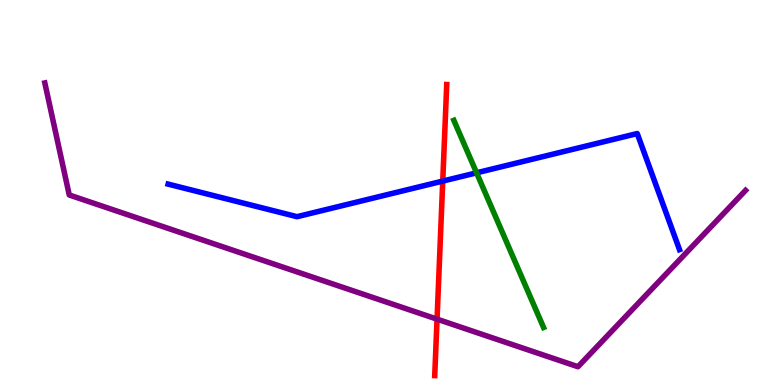[{'lines': ['blue', 'red'], 'intersections': [{'x': 5.71, 'y': 5.3}]}, {'lines': ['green', 'red'], 'intersections': []}, {'lines': ['purple', 'red'], 'intersections': [{'x': 5.64, 'y': 1.71}]}, {'lines': ['blue', 'green'], 'intersections': [{'x': 6.15, 'y': 5.51}]}, {'lines': ['blue', 'purple'], 'intersections': []}, {'lines': ['green', 'purple'], 'intersections': []}]